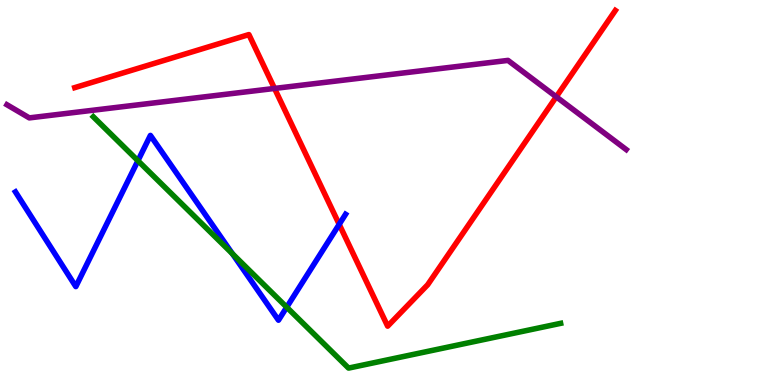[{'lines': ['blue', 'red'], 'intersections': [{'x': 4.38, 'y': 4.17}]}, {'lines': ['green', 'red'], 'intersections': []}, {'lines': ['purple', 'red'], 'intersections': [{'x': 3.54, 'y': 7.7}, {'x': 7.18, 'y': 7.49}]}, {'lines': ['blue', 'green'], 'intersections': [{'x': 1.78, 'y': 5.83}, {'x': 3.0, 'y': 3.41}, {'x': 3.7, 'y': 2.02}]}, {'lines': ['blue', 'purple'], 'intersections': []}, {'lines': ['green', 'purple'], 'intersections': []}]